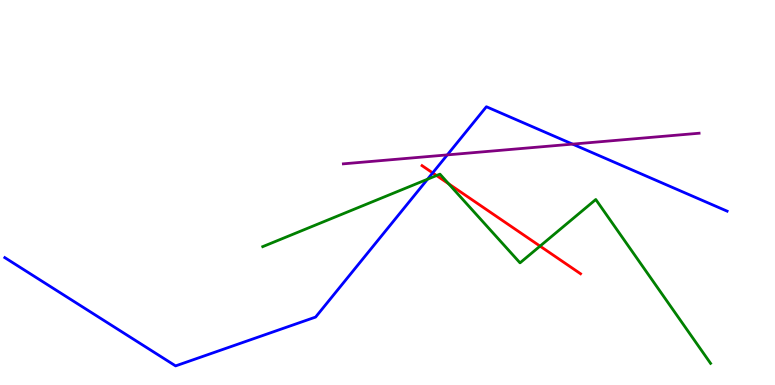[{'lines': ['blue', 'red'], 'intersections': [{'x': 5.58, 'y': 5.51}]}, {'lines': ['green', 'red'], 'intersections': [{'x': 5.63, 'y': 5.44}, {'x': 5.79, 'y': 5.23}, {'x': 6.97, 'y': 3.61}]}, {'lines': ['purple', 'red'], 'intersections': []}, {'lines': ['blue', 'green'], 'intersections': [{'x': 5.52, 'y': 5.35}]}, {'lines': ['blue', 'purple'], 'intersections': [{'x': 5.77, 'y': 5.98}, {'x': 7.39, 'y': 6.26}]}, {'lines': ['green', 'purple'], 'intersections': []}]